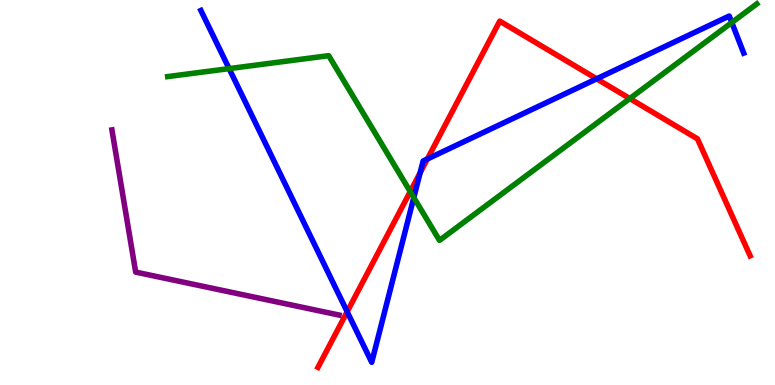[{'lines': ['blue', 'red'], 'intersections': [{'x': 4.48, 'y': 1.9}, {'x': 5.42, 'y': 5.51}, {'x': 5.51, 'y': 5.87}, {'x': 7.7, 'y': 7.95}]}, {'lines': ['green', 'red'], 'intersections': [{'x': 5.29, 'y': 5.02}, {'x': 8.13, 'y': 7.44}]}, {'lines': ['purple', 'red'], 'intersections': []}, {'lines': ['blue', 'green'], 'intersections': [{'x': 2.96, 'y': 8.22}, {'x': 5.34, 'y': 4.87}, {'x': 9.44, 'y': 9.41}]}, {'lines': ['blue', 'purple'], 'intersections': []}, {'lines': ['green', 'purple'], 'intersections': []}]